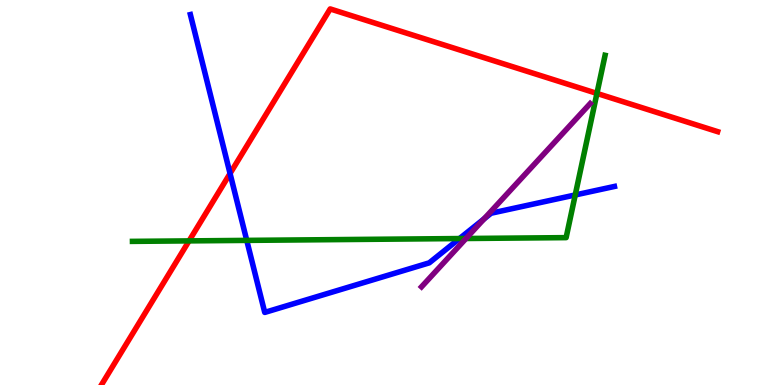[{'lines': ['blue', 'red'], 'intersections': [{'x': 2.97, 'y': 5.49}]}, {'lines': ['green', 'red'], 'intersections': [{'x': 2.44, 'y': 3.74}, {'x': 7.7, 'y': 7.57}]}, {'lines': ['purple', 'red'], 'intersections': []}, {'lines': ['blue', 'green'], 'intersections': [{'x': 3.18, 'y': 3.76}, {'x': 5.93, 'y': 3.8}, {'x': 7.42, 'y': 4.94}]}, {'lines': ['blue', 'purple'], 'intersections': [{'x': 6.25, 'y': 4.32}]}, {'lines': ['green', 'purple'], 'intersections': [{'x': 6.01, 'y': 3.81}]}]